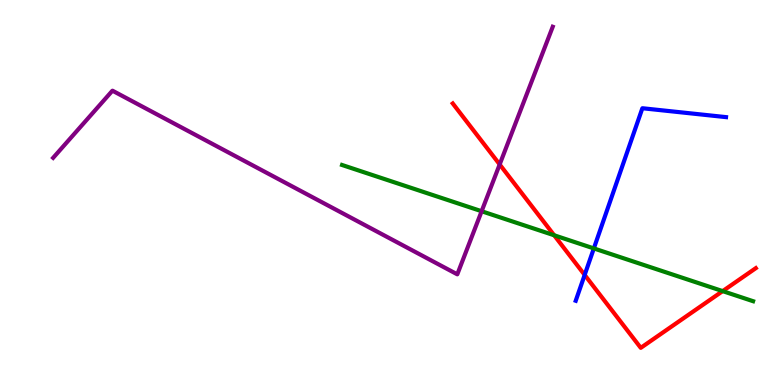[{'lines': ['blue', 'red'], 'intersections': [{'x': 7.54, 'y': 2.86}]}, {'lines': ['green', 'red'], 'intersections': [{'x': 7.15, 'y': 3.89}, {'x': 9.32, 'y': 2.44}]}, {'lines': ['purple', 'red'], 'intersections': [{'x': 6.45, 'y': 5.73}]}, {'lines': ['blue', 'green'], 'intersections': [{'x': 7.66, 'y': 3.55}]}, {'lines': ['blue', 'purple'], 'intersections': []}, {'lines': ['green', 'purple'], 'intersections': [{'x': 6.21, 'y': 4.51}]}]